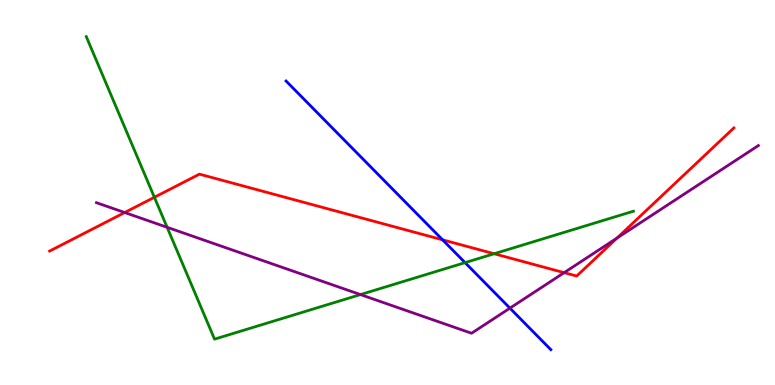[{'lines': ['blue', 'red'], 'intersections': [{'x': 5.71, 'y': 3.77}]}, {'lines': ['green', 'red'], 'intersections': [{'x': 1.99, 'y': 4.88}, {'x': 6.38, 'y': 3.41}]}, {'lines': ['purple', 'red'], 'intersections': [{'x': 1.61, 'y': 4.48}, {'x': 7.28, 'y': 2.92}, {'x': 7.96, 'y': 3.82}]}, {'lines': ['blue', 'green'], 'intersections': [{'x': 6.0, 'y': 3.18}]}, {'lines': ['blue', 'purple'], 'intersections': [{'x': 6.58, 'y': 2.0}]}, {'lines': ['green', 'purple'], 'intersections': [{'x': 2.16, 'y': 4.1}, {'x': 4.65, 'y': 2.35}]}]